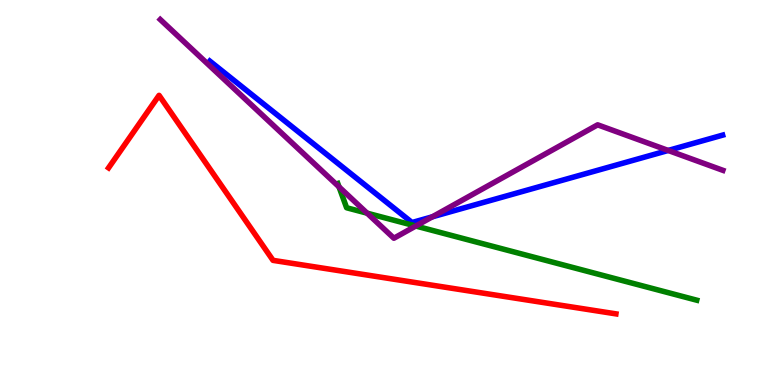[{'lines': ['blue', 'red'], 'intersections': []}, {'lines': ['green', 'red'], 'intersections': []}, {'lines': ['purple', 'red'], 'intersections': []}, {'lines': ['blue', 'green'], 'intersections': []}, {'lines': ['blue', 'purple'], 'intersections': [{'x': 5.58, 'y': 4.37}, {'x': 8.62, 'y': 6.09}]}, {'lines': ['green', 'purple'], 'intersections': [{'x': 4.37, 'y': 5.15}, {'x': 4.74, 'y': 4.46}, {'x': 5.37, 'y': 4.13}]}]